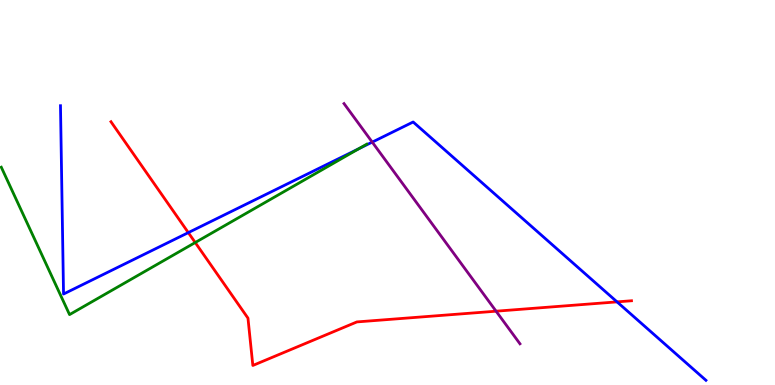[{'lines': ['blue', 'red'], 'intersections': [{'x': 2.43, 'y': 3.96}, {'x': 7.96, 'y': 2.16}]}, {'lines': ['green', 'red'], 'intersections': [{'x': 2.52, 'y': 3.7}]}, {'lines': ['purple', 'red'], 'intersections': [{'x': 6.4, 'y': 1.92}]}, {'lines': ['blue', 'green'], 'intersections': [{'x': 4.63, 'y': 6.14}]}, {'lines': ['blue', 'purple'], 'intersections': [{'x': 4.8, 'y': 6.31}]}, {'lines': ['green', 'purple'], 'intersections': []}]